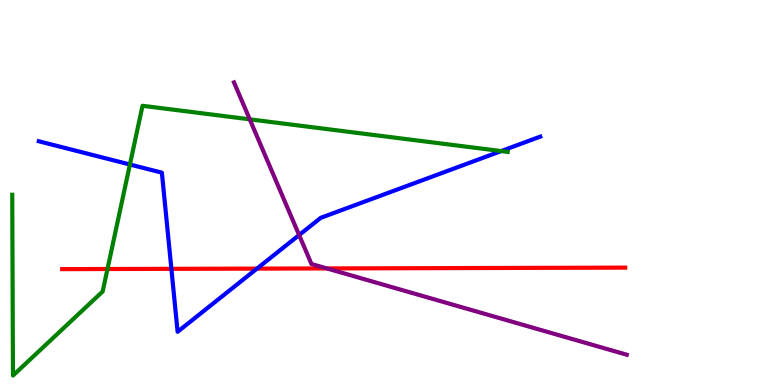[{'lines': ['blue', 'red'], 'intersections': [{'x': 2.21, 'y': 3.02}, {'x': 3.32, 'y': 3.02}]}, {'lines': ['green', 'red'], 'intersections': [{'x': 1.39, 'y': 3.01}]}, {'lines': ['purple', 'red'], 'intersections': [{'x': 4.22, 'y': 3.03}]}, {'lines': ['blue', 'green'], 'intersections': [{'x': 1.68, 'y': 5.73}, {'x': 6.47, 'y': 6.08}]}, {'lines': ['blue', 'purple'], 'intersections': [{'x': 3.86, 'y': 3.89}]}, {'lines': ['green', 'purple'], 'intersections': [{'x': 3.22, 'y': 6.9}]}]